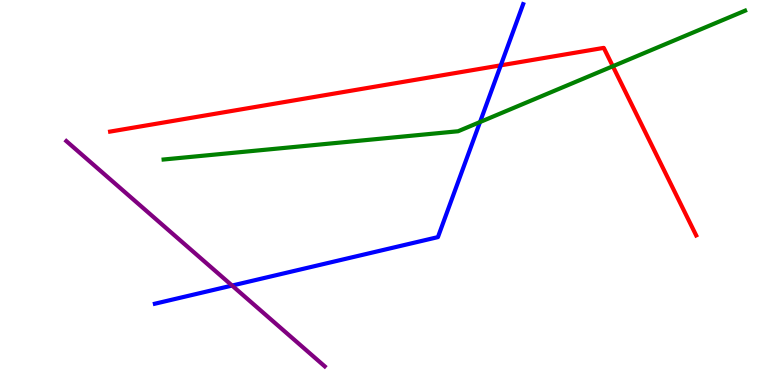[{'lines': ['blue', 'red'], 'intersections': [{'x': 6.46, 'y': 8.3}]}, {'lines': ['green', 'red'], 'intersections': [{'x': 7.91, 'y': 8.28}]}, {'lines': ['purple', 'red'], 'intersections': []}, {'lines': ['blue', 'green'], 'intersections': [{'x': 6.19, 'y': 6.83}]}, {'lines': ['blue', 'purple'], 'intersections': [{'x': 2.99, 'y': 2.58}]}, {'lines': ['green', 'purple'], 'intersections': []}]